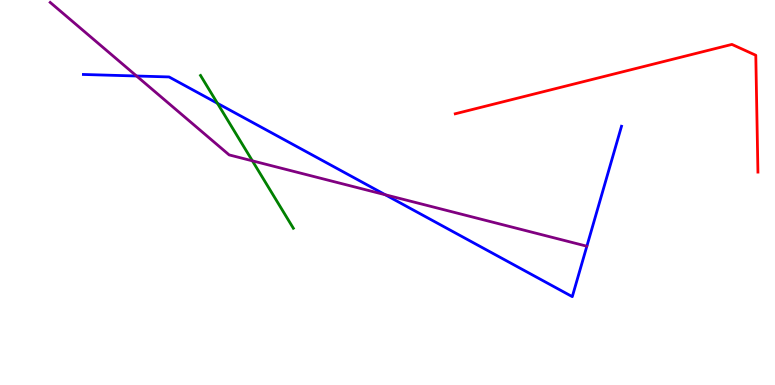[{'lines': ['blue', 'red'], 'intersections': []}, {'lines': ['green', 'red'], 'intersections': []}, {'lines': ['purple', 'red'], 'intersections': []}, {'lines': ['blue', 'green'], 'intersections': [{'x': 2.81, 'y': 7.32}]}, {'lines': ['blue', 'purple'], 'intersections': [{'x': 1.76, 'y': 8.03}, {'x': 4.97, 'y': 4.94}]}, {'lines': ['green', 'purple'], 'intersections': [{'x': 3.26, 'y': 5.82}]}]